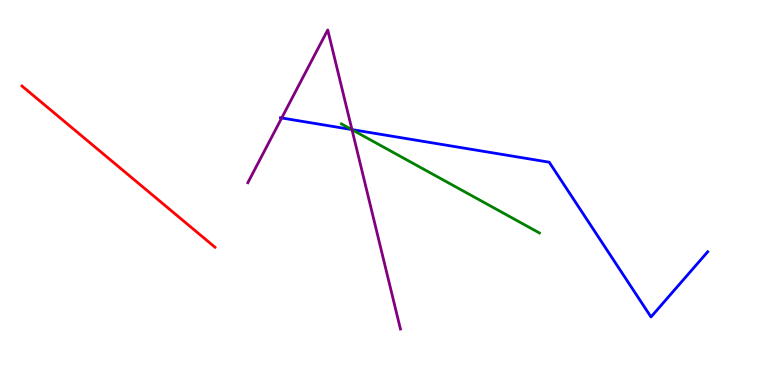[{'lines': ['blue', 'red'], 'intersections': []}, {'lines': ['green', 'red'], 'intersections': []}, {'lines': ['purple', 'red'], 'intersections': []}, {'lines': ['blue', 'green'], 'intersections': [{'x': 4.54, 'y': 6.64}]}, {'lines': ['blue', 'purple'], 'intersections': [{'x': 3.63, 'y': 6.94}, {'x': 4.54, 'y': 6.63}]}, {'lines': ['green', 'purple'], 'intersections': [{'x': 4.54, 'y': 6.63}]}]